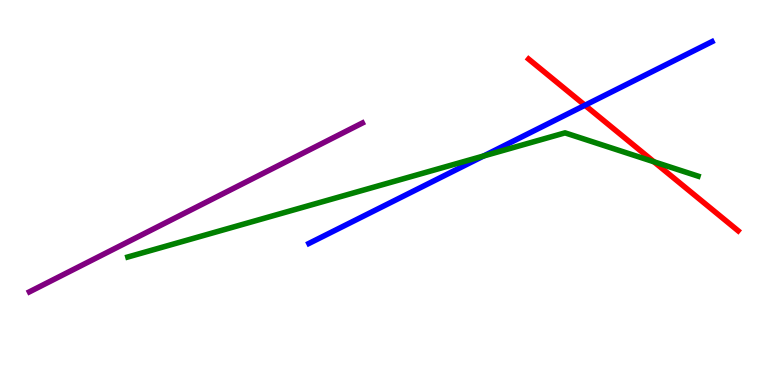[{'lines': ['blue', 'red'], 'intersections': [{'x': 7.55, 'y': 7.27}]}, {'lines': ['green', 'red'], 'intersections': [{'x': 8.44, 'y': 5.8}]}, {'lines': ['purple', 'red'], 'intersections': []}, {'lines': ['blue', 'green'], 'intersections': [{'x': 6.24, 'y': 5.95}]}, {'lines': ['blue', 'purple'], 'intersections': []}, {'lines': ['green', 'purple'], 'intersections': []}]